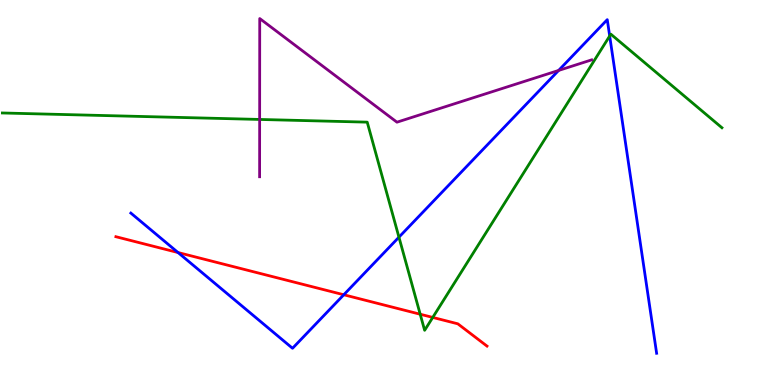[{'lines': ['blue', 'red'], 'intersections': [{'x': 2.3, 'y': 3.44}, {'x': 4.44, 'y': 2.34}]}, {'lines': ['green', 'red'], 'intersections': [{'x': 5.42, 'y': 1.84}, {'x': 5.58, 'y': 1.76}]}, {'lines': ['purple', 'red'], 'intersections': []}, {'lines': ['blue', 'green'], 'intersections': [{'x': 5.15, 'y': 3.84}, {'x': 7.87, 'y': 9.06}]}, {'lines': ['blue', 'purple'], 'intersections': [{'x': 7.21, 'y': 8.17}]}, {'lines': ['green', 'purple'], 'intersections': [{'x': 3.35, 'y': 6.9}]}]